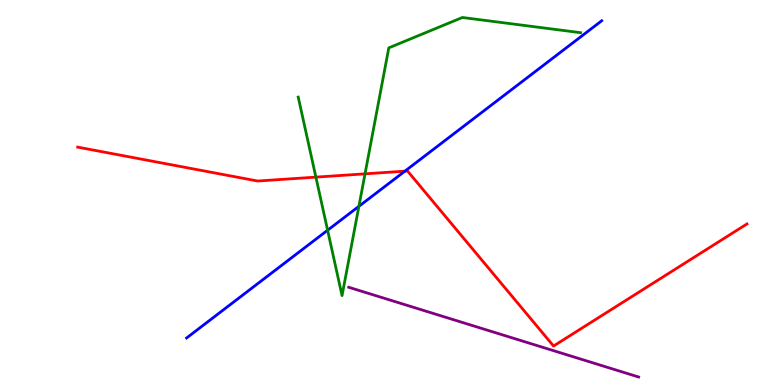[{'lines': ['blue', 'red'], 'intersections': [{'x': 5.22, 'y': 5.55}]}, {'lines': ['green', 'red'], 'intersections': [{'x': 4.08, 'y': 5.4}, {'x': 4.71, 'y': 5.48}]}, {'lines': ['purple', 'red'], 'intersections': []}, {'lines': ['blue', 'green'], 'intersections': [{'x': 4.23, 'y': 4.02}, {'x': 4.63, 'y': 4.64}]}, {'lines': ['blue', 'purple'], 'intersections': []}, {'lines': ['green', 'purple'], 'intersections': []}]